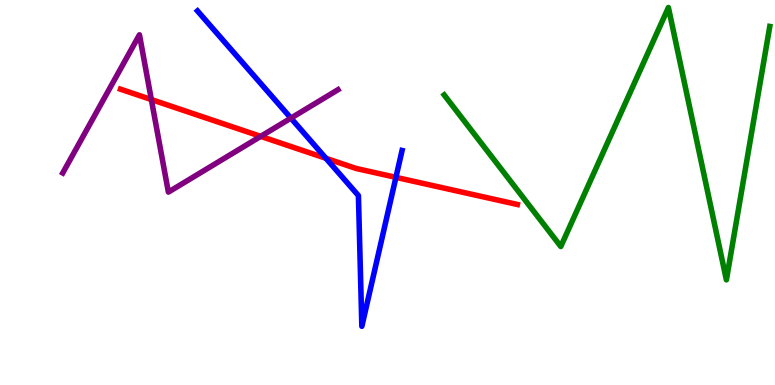[{'lines': ['blue', 'red'], 'intersections': [{'x': 4.21, 'y': 5.89}, {'x': 5.11, 'y': 5.39}]}, {'lines': ['green', 'red'], 'intersections': []}, {'lines': ['purple', 'red'], 'intersections': [{'x': 1.95, 'y': 7.41}, {'x': 3.36, 'y': 6.46}]}, {'lines': ['blue', 'green'], 'intersections': []}, {'lines': ['blue', 'purple'], 'intersections': [{'x': 3.75, 'y': 6.93}]}, {'lines': ['green', 'purple'], 'intersections': []}]